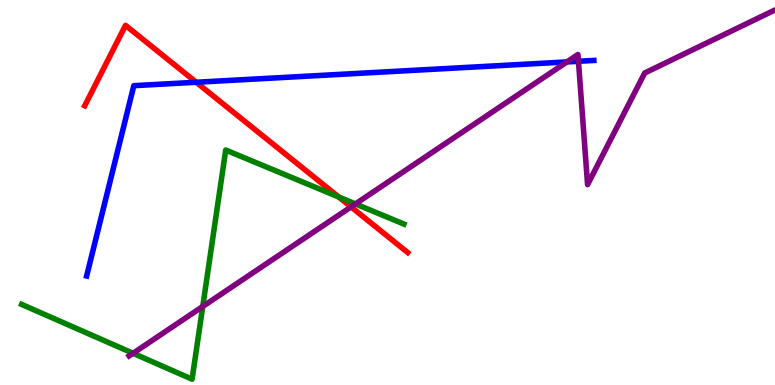[{'lines': ['blue', 'red'], 'intersections': [{'x': 2.53, 'y': 7.86}]}, {'lines': ['green', 'red'], 'intersections': [{'x': 4.37, 'y': 4.88}]}, {'lines': ['purple', 'red'], 'intersections': [{'x': 4.53, 'y': 4.63}]}, {'lines': ['blue', 'green'], 'intersections': []}, {'lines': ['blue', 'purple'], 'intersections': [{'x': 7.32, 'y': 8.39}, {'x': 7.46, 'y': 8.41}]}, {'lines': ['green', 'purple'], 'intersections': [{'x': 1.72, 'y': 0.824}, {'x': 2.62, 'y': 2.04}, {'x': 4.59, 'y': 4.7}]}]